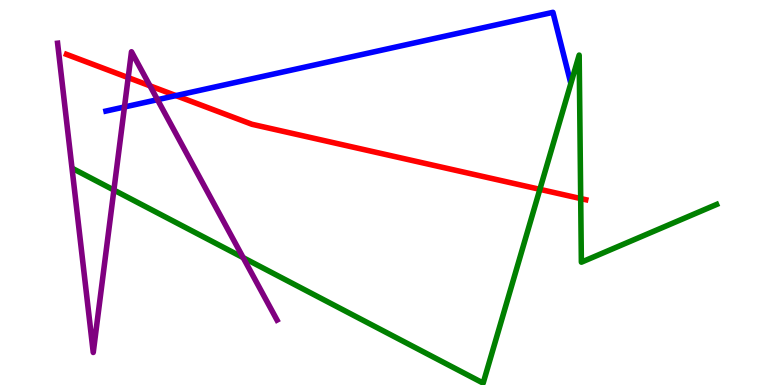[{'lines': ['blue', 'red'], 'intersections': [{'x': 2.27, 'y': 7.52}]}, {'lines': ['green', 'red'], 'intersections': [{'x': 6.97, 'y': 5.08}, {'x': 7.49, 'y': 4.84}]}, {'lines': ['purple', 'red'], 'intersections': [{'x': 1.65, 'y': 7.98}, {'x': 1.94, 'y': 7.77}]}, {'lines': ['blue', 'green'], 'intersections': []}, {'lines': ['blue', 'purple'], 'intersections': [{'x': 1.61, 'y': 7.22}, {'x': 2.03, 'y': 7.41}]}, {'lines': ['green', 'purple'], 'intersections': [{'x': 1.47, 'y': 5.06}, {'x': 3.14, 'y': 3.31}]}]